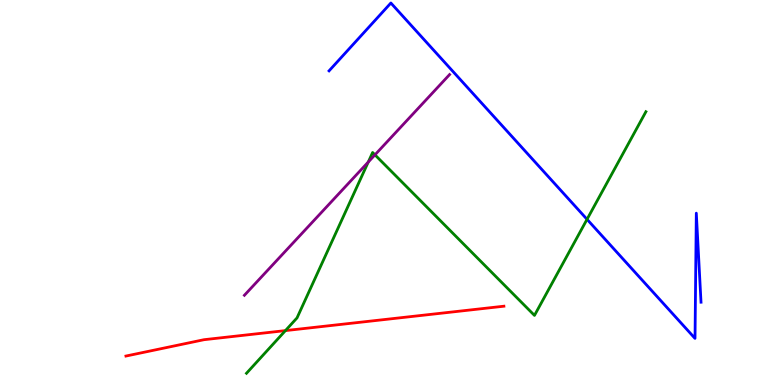[{'lines': ['blue', 'red'], 'intersections': []}, {'lines': ['green', 'red'], 'intersections': [{'x': 3.68, 'y': 1.41}]}, {'lines': ['purple', 'red'], 'intersections': []}, {'lines': ['blue', 'green'], 'intersections': [{'x': 7.57, 'y': 4.3}]}, {'lines': ['blue', 'purple'], 'intersections': []}, {'lines': ['green', 'purple'], 'intersections': [{'x': 4.75, 'y': 5.79}, {'x': 4.84, 'y': 5.98}]}]